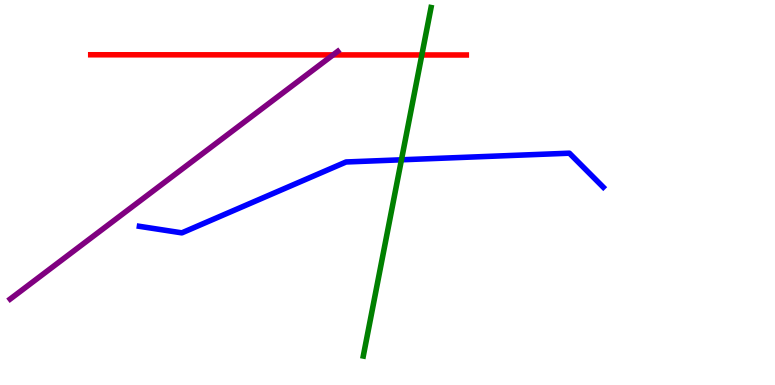[{'lines': ['blue', 'red'], 'intersections': []}, {'lines': ['green', 'red'], 'intersections': [{'x': 5.44, 'y': 8.57}]}, {'lines': ['purple', 'red'], 'intersections': [{'x': 4.3, 'y': 8.57}]}, {'lines': ['blue', 'green'], 'intersections': [{'x': 5.18, 'y': 5.85}]}, {'lines': ['blue', 'purple'], 'intersections': []}, {'lines': ['green', 'purple'], 'intersections': []}]